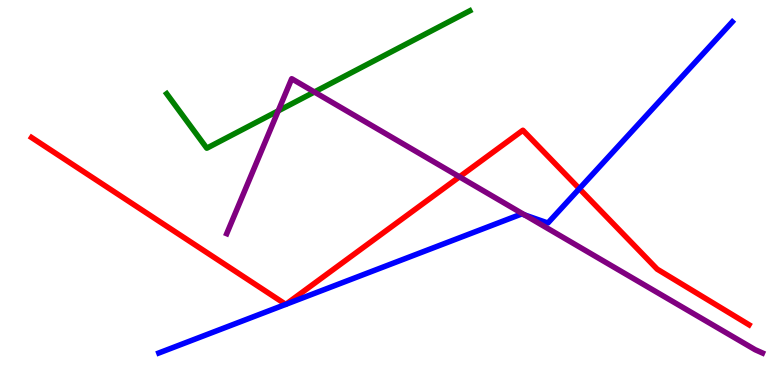[{'lines': ['blue', 'red'], 'intersections': [{'x': 3.69, 'y': 2.09}, {'x': 3.69, 'y': 2.1}, {'x': 7.48, 'y': 5.1}]}, {'lines': ['green', 'red'], 'intersections': []}, {'lines': ['purple', 'red'], 'intersections': [{'x': 5.93, 'y': 5.41}]}, {'lines': ['blue', 'green'], 'intersections': []}, {'lines': ['blue', 'purple'], 'intersections': [{'x': 6.77, 'y': 4.42}]}, {'lines': ['green', 'purple'], 'intersections': [{'x': 3.59, 'y': 7.12}, {'x': 4.06, 'y': 7.61}]}]